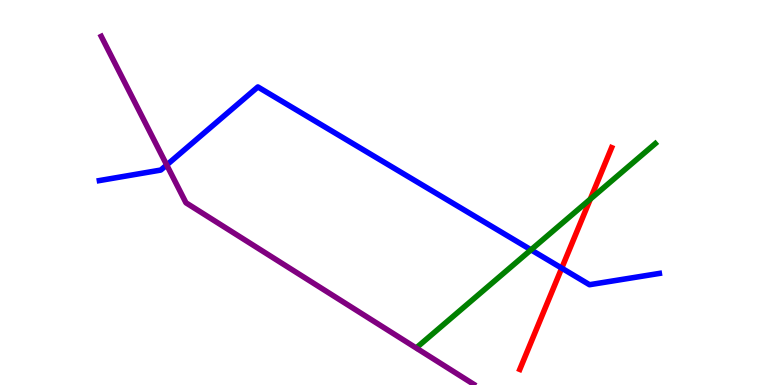[{'lines': ['blue', 'red'], 'intersections': [{'x': 7.25, 'y': 3.04}]}, {'lines': ['green', 'red'], 'intersections': [{'x': 7.62, 'y': 4.83}]}, {'lines': ['purple', 'red'], 'intersections': []}, {'lines': ['blue', 'green'], 'intersections': [{'x': 6.85, 'y': 3.51}]}, {'lines': ['blue', 'purple'], 'intersections': [{'x': 2.15, 'y': 5.72}]}, {'lines': ['green', 'purple'], 'intersections': []}]